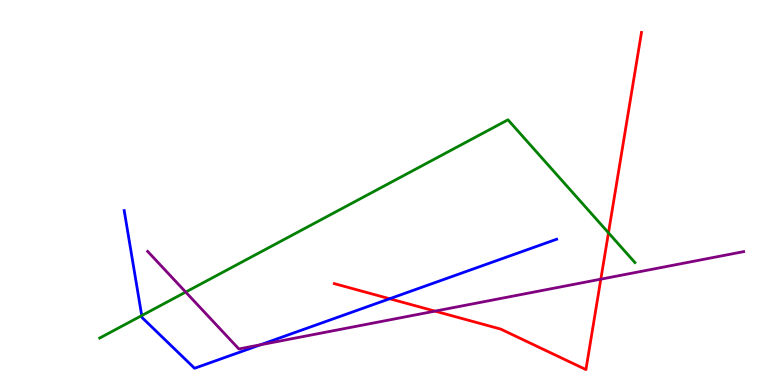[{'lines': ['blue', 'red'], 'intersections': [{'x': 5.03, 'y': 2.24}]}, {'lines': ['green', 'red'], 'intersections': [{'x': 7.85, 'y': 3.95}]}, {'lines': ['purple', 'red'], 'intersections': [{'x': 5.61, 'y': 1.92}, {'x': 7.75, 'y': 2.75}]}, {'lines': ['blue', 'green'], 'intersections': [{'x': 1.83, 'y': 1.8}]}, {'lines': ['blue', 'purple'], 'intersections': [{'x': 3.36, 'y': 1.05}]}, {'lines': ['green', 'purple'], 'intersections': [{'x': 2.4, 'y': 2.41}]}]